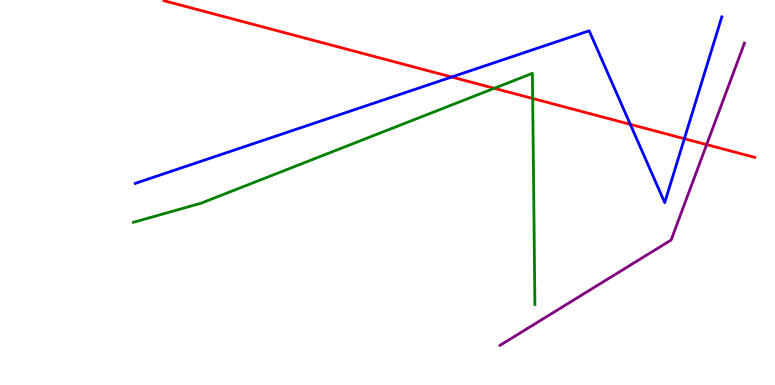[{'lines': ['blue', 'red'], 'intersections': [{'x': 5.83, 'y': 8.0}, {'x': 8.13, 'y': 6.77}, {'x': 8.83, 'y': 6.4}]}, {'lines': ['green', 'red'], 'intersections': [{'x': 6.38, 'y': 7.71}, {'x': 6.87, 'y': 7.44}]}, {'lines': ['purple', 'red'], 'intersections': [{'x': 9.12, 'y': 6.24}]}, {'lines': ['blue', 'green'], 'intersections': []}, {'lines': ['blue', 'purple'], 'intersections': []}, {'lines': ['green', 'purple'], 'intersections': []}]